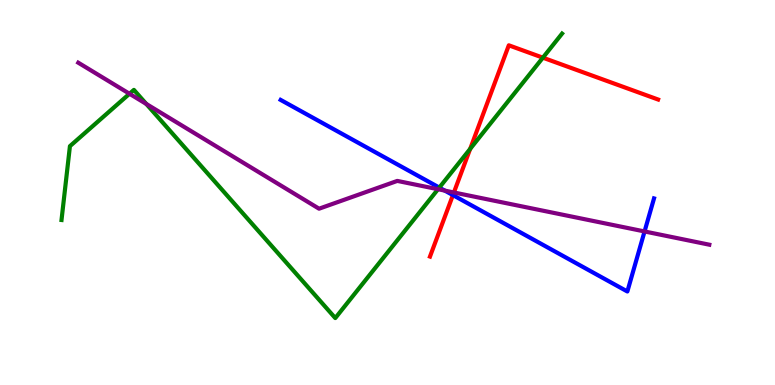[{'lines': ['blue', 'red'], 'intersections': [{'x': 5.84, 'y': 4.93}]}, {'lines': ['green', 'red'], 'intersections': [{'x': 6.07, 'y': 6.13}, {'x': 7.0, 'y': 8.5}]}, {'lines': ['purple', 'red'], 'intersections': [{'x': 5.86, 'y': 5.0}]}, {'lines': ['blue', 'green'], 'intersections': [{'x': 5.67, 'y': 5.13}]}, {'lines': ['blue', 'purple'], 'intersections': [{'x': 5.74, 'y': 5.05}, {'x': 8.32, 'y': 3.99}]}, {'lines': ['green', 'purple'], 'intersections': [{'x': 1.67, 'y': 7.56}, {'x': 1.89, 'y': 7.3}, {'x': 5.65, 'y': 5.08}]}]